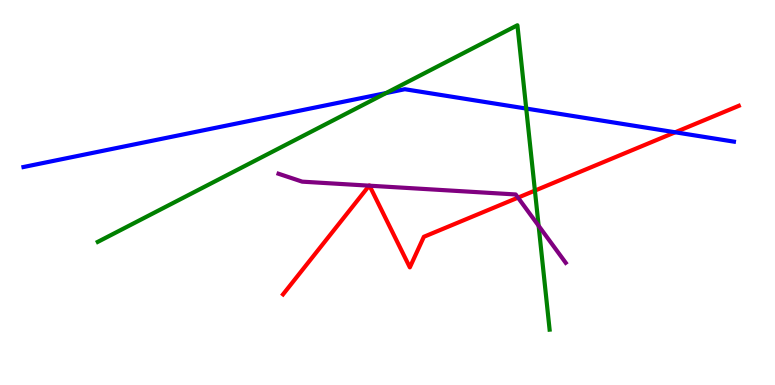[{'lines': ['blue', 'red'], 'intersections': [{'x': 8.71, 'y': 6.56}]}, {'lines': ['green', 'red'], 'intersections': [{'x': 6.9, 'y': 5.05}]}, {'lines': ['purple', 'red'], 'intersections': [{'x': 4.76, 'y': 5.18}, {'x': 4.77, 'y': 5.18}, {'x': 6.68, 'y': 4.87}]}, {'lines': ['blue', 'green'], 'intersections': [{'x': 4.98, 'y': 7.58}, {'x': 6.79, 'y': 7.18}]}, {'lines': ['blue', 'purple'], 'intersections': []}, {'lines': ['green', 'purple'], 'intersections': [{'x': 6.95, 'y': 4.14}]}]